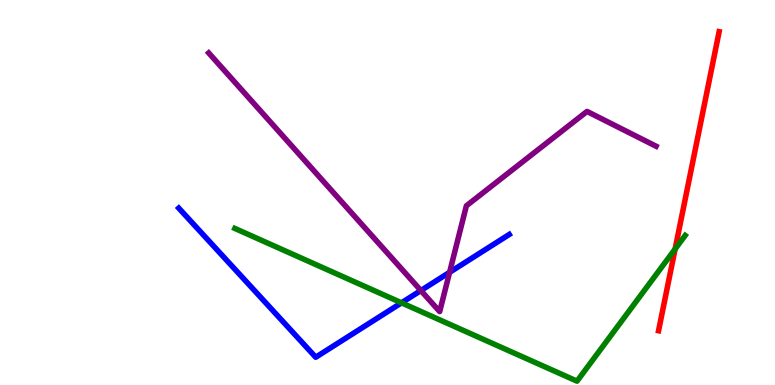[{'lines': ['blue', 'red'], 'intersections': []}, {'lines': ['green', 'red'], 'intersections': [{'x': 8.71, 'y': 3.53}]}, {'lines': ['purple', 'red'], 'intersections': []}, {'lines': ['blue', 'green'], 'intersections': [{'x': 5.18, 'y': 2.13}]}, {'lines': ['blue', 'purple'], 'intersections': [{'x': 5.43, 'y': 2.45}, {'x': 5.8, 'y': 2.93}]}, {'lines': ['green', 'purple'], 'intersections': []}]